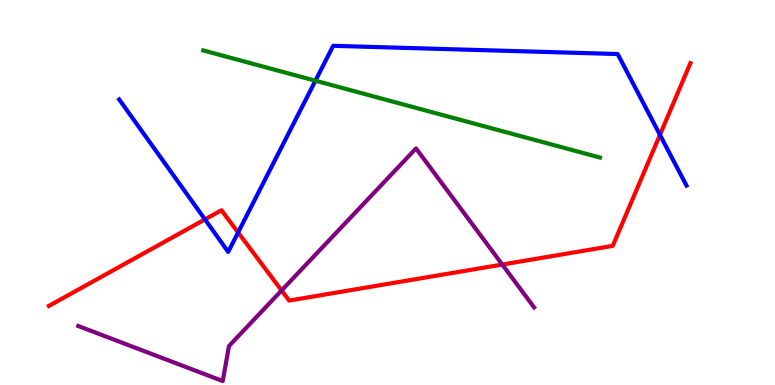[{'lines': ['blue', 'red'], 'intersections': [{'x': 2.64, 'y': 4.3}, {'x': 3.07, 'y': 3.96}, {'x': 8.52, 'y': 6.5}]}, {'lines': ['green', 'red'], 'intersections': []}, {'lines': ['purple', 'red'], 'intersections': [{'x': 3.63, 'y': 2.46}, {'x': 6.48, 'y': 3.13}]}, {'lines': ['blue', 'green'], 'intersections': [{'x': 4.07, 'y': 7.9}]}, {'lines': ['blue', 'purple'], 'intersections': []}, {'lines': ['green', 'purple'], 'intersections': []}]